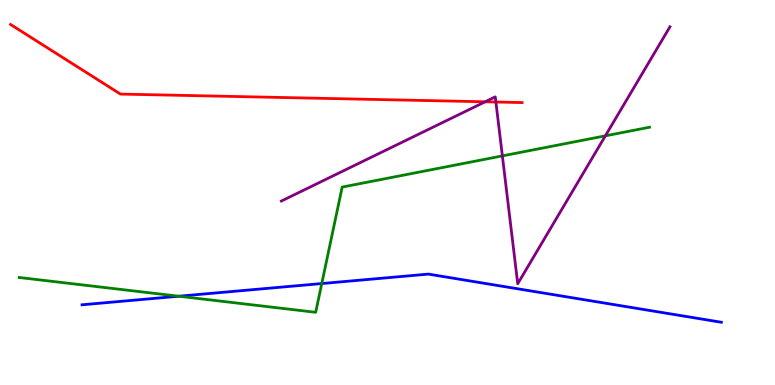[{'lines': ['blue', 'red'], 'intersections': []}, {'lines': ['green', 'red'], 'intersections': []}, {'lines': ['purple', 'red'], 'intersections': [{'x': 6.26, 'y': 7.36}, {'x': 6.4, 'y': 7.35}]}, {'lines': ['blue', 'green'], 'intersections': [{'x': 2.31, 'y': 2.31}, {'x': 4.15, 'y': 2.64}]}, {'lines': ['blue', 'purple'], 'intersections': []}, {'lines': ['green', 'purple'], 'intersections': [{'x': 6.48, 'y': 5.95}, {'x': 7.81, 'y': 6.47}]}]